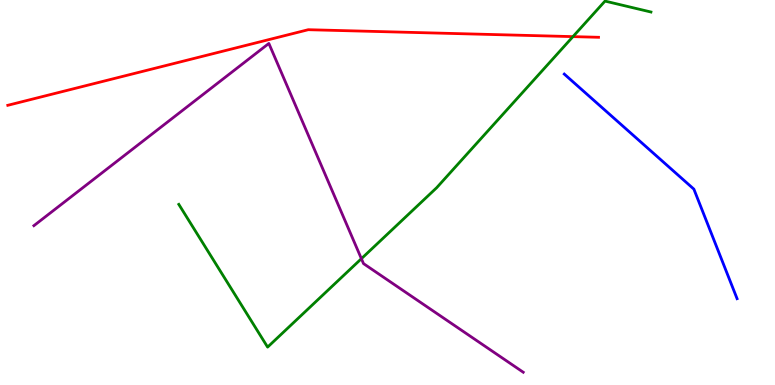[{'lines': ['blue', 'red'], 'intersections': []}, {'lines': ['green', 'red'], 'intersections': [{'x': 7.39, 'y': 9.05}]}, {'lines': ['purple', 'red'], 'intersections': []}, {'lines': ['blue', 'green'], 'intersections': []}, {'lines': ['blue', 'purple'], 'intersections': []}, {'lines': ['green', 'purple'], 'intersections': [{'x': 4.66, 'y': 3.28}]}]